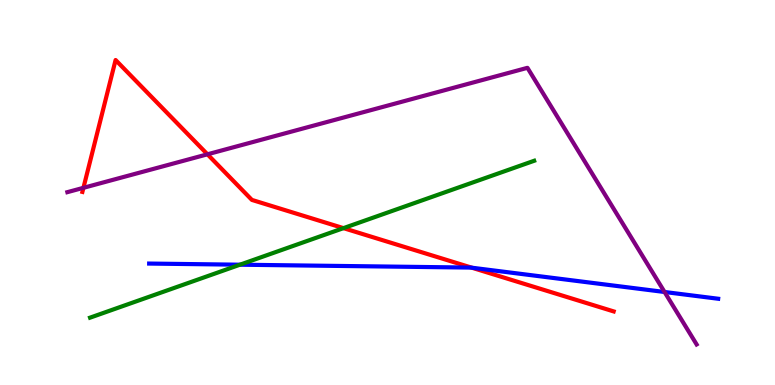[{'lines': ['blue', 'red'], 'intersections': [{'x': 6.09, 'y': 3.05}]}, {'lines': ['green', 'red'], 'intersections': [{'x': 4.43, 'y': 4.07}]}, {'lines': ['purple', 'red'], 'intersections': [{'x': 1.08, 'y': 5.12}, {'x': 2.68, 'y': 5.99}]}, {'lines': ['blue', 'green'], 'intersections': [{'x': 3.1, 'y': 3.12}]}, {'lines': ['blue', 'purple'], 'intersections': [{'x': 8.57, 'y': 2.42}]}, {'lines': ['green', 'purple'], 'intersections': []}]